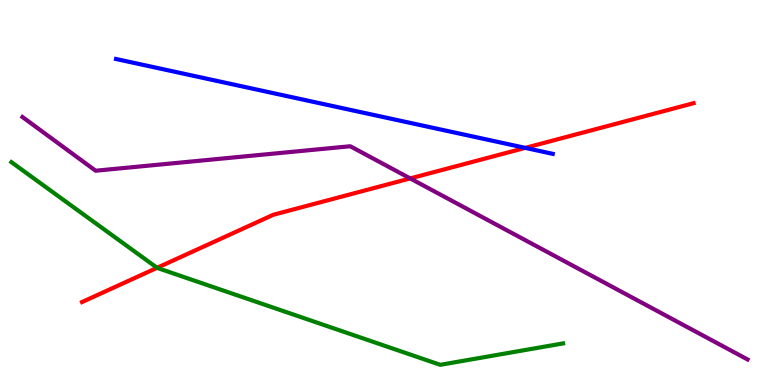[{'lines': ['blue', 'red'], 'intersections': [{'x': 6.78, 'y': 6.16}]}, {'lines': ['green', 'red'], 'intersections': [{'x': 2.03, 'y': 3.04}]}, {'lines': ['purple', 'red'], 'intersections': [{'x': 5.29, 'y': 5.37}]}, {'lines': ['blue', 'green'], 'intersections': []}, {'lines': ['blue', 'purple'], 'intersections': []}, {'lines': ['green', 'purple'], 'intersections': []}]